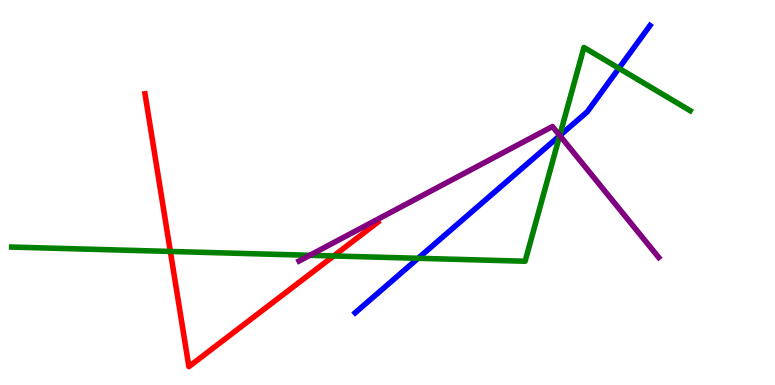[{'lines': ['blue', 'red'], 'intersections': []}, {'lines': ['green', 'red'], 'intersections': [{'x': 2.2, 'y': 3.47}, {'x': 4.31, 'y': 3.35}]}, {'lines': ['purple', 'red'], 'intersections': []}, {'lines': ['blue', 'green'], 'intersections': [{'x': 5.39, 'y': 3.29}, {'x': 7.22, 'y': 6.47}, {'x': 7.99, 'y': 8.23}]}, {'lines': ['blue', 'purple'], 'intersections': [{'x': 7.22, 'y': 6.48}]}, {'lines': ['green', 'purple'], 'intersections': [{'x': 4.0, 'y': 3.37}, {'x': 7.22, 'y': 6.48}]}]